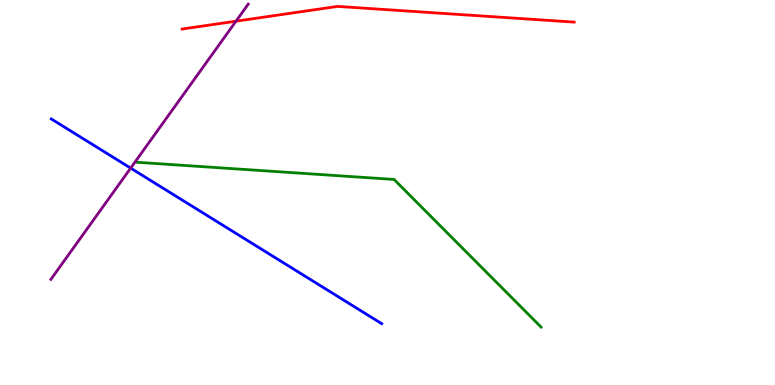[{'lines': ['blue', 'red'], 'intersections': []}, {'lines': ['green', 'red'], 'intersections': []}, {'lines': ['purple', 'red'], 'intersections': [{'x': 3.05, 'y': 9.45}]}, {'lines': ['blue', 'green'], 'intersections': []}, {'lines': ['blue', 'purple'], 'intersections': [{'x': 1.69, 'y': 5.63}]}, {'lines': ['green', 'purple'], 'intersections': []}]